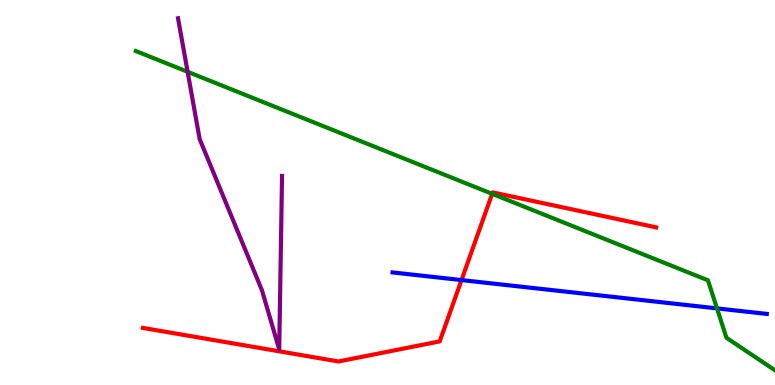[{'lines': ['blue', 'red'], 'intersections': [{'x': 5.96, 'y': 2.73}]}, {'lines': ['green', 'red'], 'intersections': [{'x': 6.35, 'y': 4.97}]}, {'lines': ['purple', 'red'], 'intersections': []}, {'lines': ['blue', 'green'], 'intersections': [{'x': 9.25, 'y': 1.99}]}, {'lines': ['blue', 'purple'], 'intersections': []}, {'lines': ['green', 'purple'], 'intersections': [{'x': 2.42, 'y': 8.14}]}]